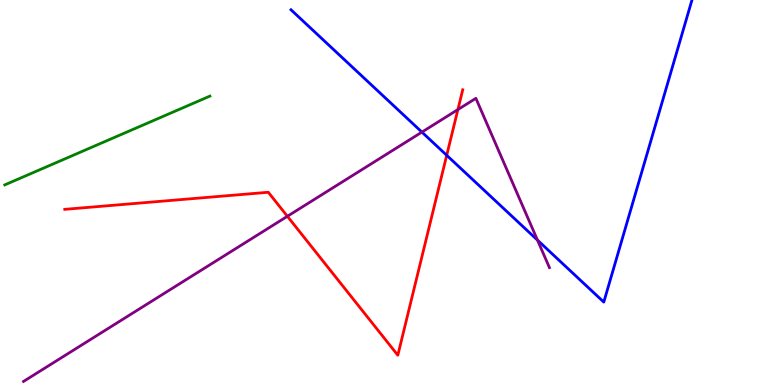[{'lines': ['blue', 'red'], 'intersections': [{'x': 5.76, 'y': 5.97}]}, {'lines': ['green', 'red'], 'intersections': []}, {'lines': ['purple', 'red'], 'intersections': [{'x': 3.71, 'y': 4.38}, {'x': 5.91, 'y': 7.15}]}, {'lines': ['blue', 'green'], 'intersections': []}, {'lines': ['blue', 'purple'], 'intersections': [{'x': 5.44, 'y': 6.57}, {'x': 6.94, 'y': 3.76}]}, {'lines': ['green', 'purple'], 'intersections': []}]